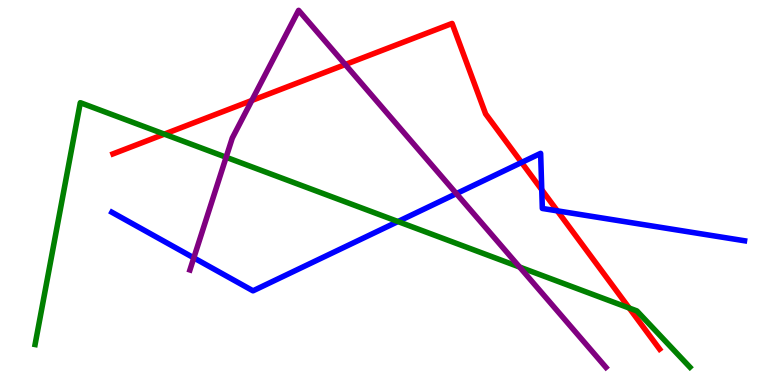[{'lines': ['blue', 'red'], 'intersections': [{'x': 6.73, 'y': 5.78}, {'x': 6.99, 'y': 5.07}, {'x': 7.19, 'y': 4.52}]}, {'lines': ['green', 'red'], 'intersections': [{'x': 2.12, 'y': 6.52}, {'x': 8.12, 'y': 2.0}]}, {'lines': ['purple', 'red'], 'intersections': [{'x': 3.25, 'y': 7.39}, {'x': 4.46, 'y': 8.32}]}, {'lines': ['blue', 'green'], 'intersections': [{'x': 5.14, 'y': 4.25}]}, {'lines': ['blue', 'purple'], 'intersections': [{'x': 2.5, 'y': 3.3}, {'x': 5.89, 'y': 4.97}]}, {'lines': ['green', 'purple'], 'intersections': [{'x': 2.92, 'y': 5.92}, {'x': 6.7, 'y': 3.06}]}]